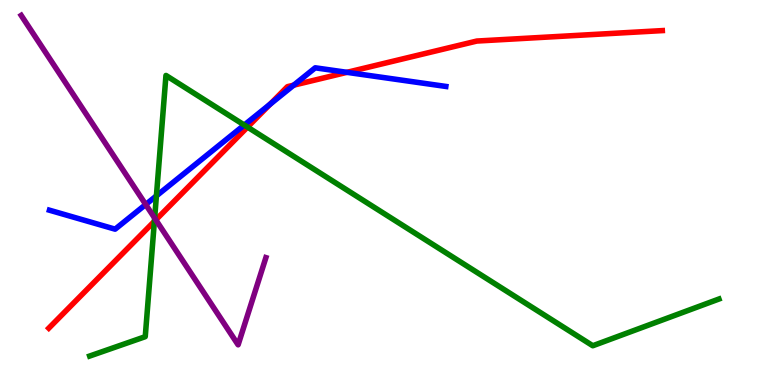[{'lines': ['blue', 'red'], 'intersections': [{'x': 3.49, 'y': 7.29}, {'x': 3.79, 'y': 7.79}, {'x': 4.48, 'y': 8.12}]}, {'lines': ['green', 'red'], 'intersections': [{'x': 1.99, 'y': 4.25}, {'x': 3.19, 'y': 6.7}]}, {'lines': ['purple', 'red'], 'intersections': [{'x': 2.01, 'y': 4.29}]}, {'lines': ['blue', 'green'], 'intersections': [{'x': 2.02, 'y': 4.91}, {'x': 3.15, 'y': 6.75}]}, {'lines': ['blue', 'purple'], 'intersections': [{'x': 1.88, 'y': 4.69}]}, {'lines': ['green', 'purple'], 'intersections': [{'x': 2.0, 'y': 4.34}]}]